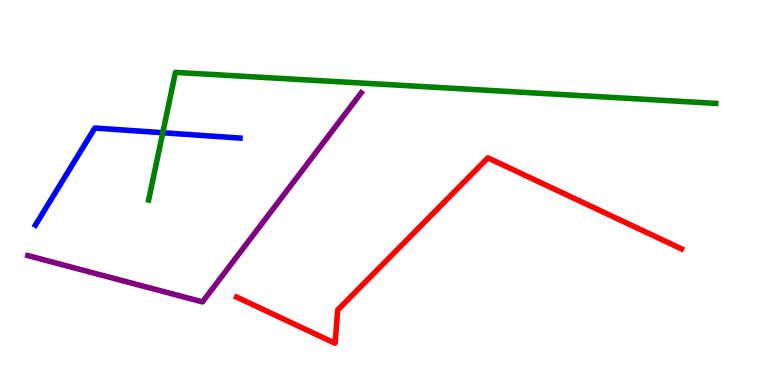[{'lines': ['blue', 'red'], 'intersections': []}, {'lines': ['green', 'red'], 'intersections': []}, {'lines': ['purple', 'red'], 'intersections': []}, {'lines': ['blue', 'green'], 'intersections': [{'x': 2.1, 'y': 6.55}]}, {'lines': ['blue', 'purple'], 'intersections': []}, {'lines': ['green', 'purple'], 'intersections': []}]